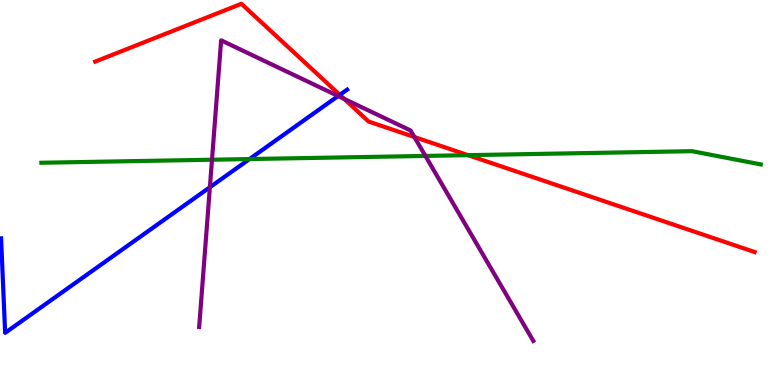[{'lines': ['blue', 'red'], 'intersections': [{'x': 4.38, 'y': 7.54}]}, {'lines': ['green', 'red'], 'intersections': [{'x': 6.04, 'y': 5.97}]}, {'lines': ['purple', 'red'], 'intersections': [{'x': 4.44, 'y': 7.43}, {'x': 5.35, 'y': 6.44}]}, {'lines': ['blue', 'green'], 'intersections': [{'x': 3.22, 'y': 5.87}]}, {'lines': ['blue', 'purple'], 'intersections': [{'x': 2.71, 'y': 5.14}, {'x': 4.36, 'y': 7.51}]}, {'lines': ['green', 'purple'], 'intersections': [{'x': 2.74, 'y': 5.85}, {'x': 5.49, 'y': 5.95}]}]